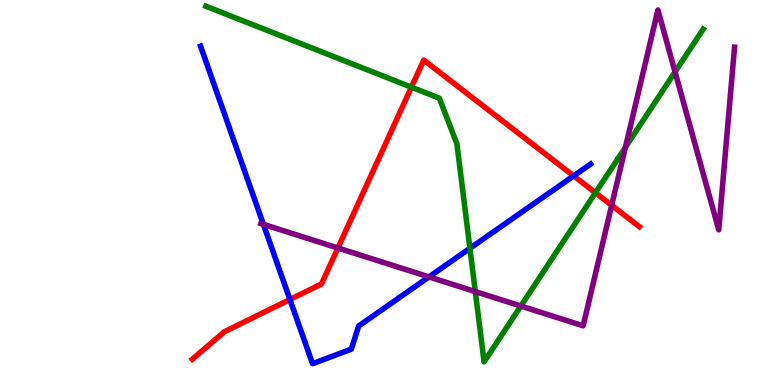[{'lines': ['blue', 'red'], 'intersections': [{'x': 3.74, 'y': 2.22}, {'x': 7.4, 'y': 5.43}]}, {'lines': ['green', 'red'], 'intersections': [{'x': 5.31, 'y': 7.74}, {'x': 7.68, 'y': 4.99}]}, {'lines': ['purple', 'red'], 'intersections': [{'x': 4.36, 'y': 3.56}, {'x': 7.89, 'y': 4.67}]}, {'lines': ['blue', 'green'], 'intersections': [{'x': 6.06, 'y': 3.55}]}, {'lines': ['blue', 'purple'], 'intersections': [{'x': 3.4, 'y': 4.17}, {'x': 5.54, 'y': 2.81}]}, {'lines': ['green', 'purple'], 'intersections': [{'x': 6.13, 'y': 2.43}, {'x': 6.72, 'y': 2.05}, {'x': 8.07, 'y': 6.17}, {'x': 8.71, 'y': 8.13}]}]